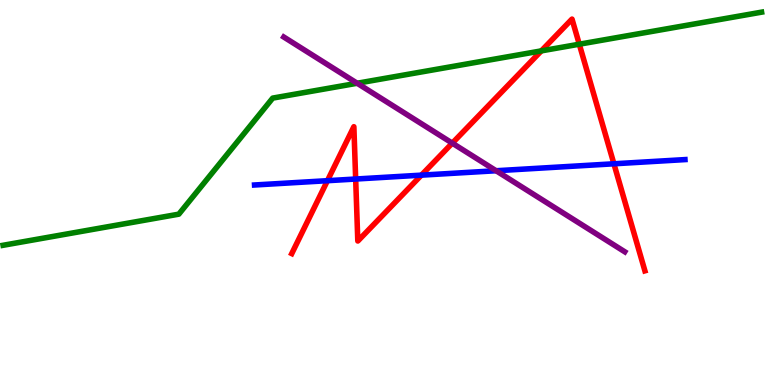[{'lines': ['blue', 'red'], 'intersections': [{'x': 4.23, 'y': 5.31}, {'x': 4.59, 'y': 5.35}, {'x': 5.44, 'y': 5.45}, {'x': 7.92, 'y': 5.75}]}, {'lines': ['green', 'red'], 'intersections': [{'x': 6.98, 'y': 8.68}, {'x': 7.47, 'y': 8.85}]}, {'lines': ['purple', 'red'], 'intersections': [{'x': 5.84, 'y': 6.28}]}, {'lines': ['blue', 'green'], 'intersections': []}, {'lines': ['blue', 'purple'], 'intersections': [{'x': 6.4, 'y': 5.57}]}, {'lines': ['green', 'purple'], 'intersections': [{'x': 4.61, 'y': 7.84}]}]